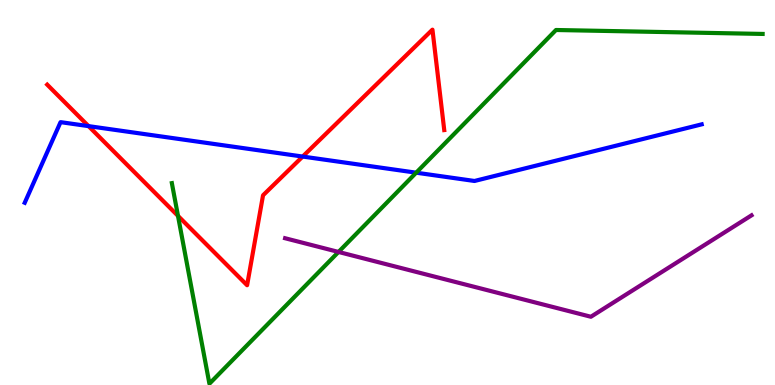[{'lines': ['blue', 'red'], 'intersections': [{'x': 1.14, 'y': 6.72}, {'x': 3.91, 'y': 5.93}]}, {'lines': ['green', 'red'], 'intersections': [{'x': 2.3, 'y': 4.39}]}, {'lines': ['purple', 'red'], 'intersections': []}, {'lines': ['blue', 'green'], 'intersections': [{'x': 5.37, 'y': 5.51}]}, {'lines': ['blue', 'purple'], 'intersections': []}, {'lines': ['green', 'purple'], 'intersections': [{'x': 4.37, 'y': 3.46}]}]